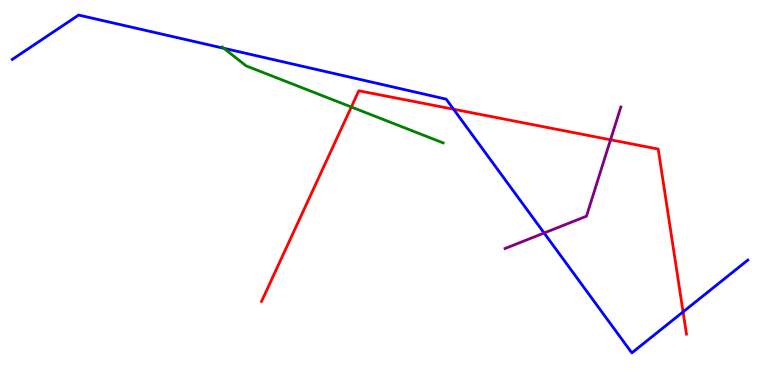[{'lines': ['blue', 'red'], 'intersections': [{'x': 5.85, 'y': 7.16}, {'x': 8.81, 'y': 1.9}]}, {'lines': ['green', 'red'], 'intersections': [{'x': 4.53, 'y': 7.22}]}, {'lines': ['purple', 'red'], 'intersections': [{'x': 7.88, 'y': 6.37}]}, {'lines': ['blue', 'green'], 'intersections': [{'x': 2.89, 'y': 8.75}]}, {'lines': ['blue', 'purple'], 'intersections': [{'x': 7.02, 'y': 3.95}]}, {'lines': ['green', 'purple'], 'intersections': []}]